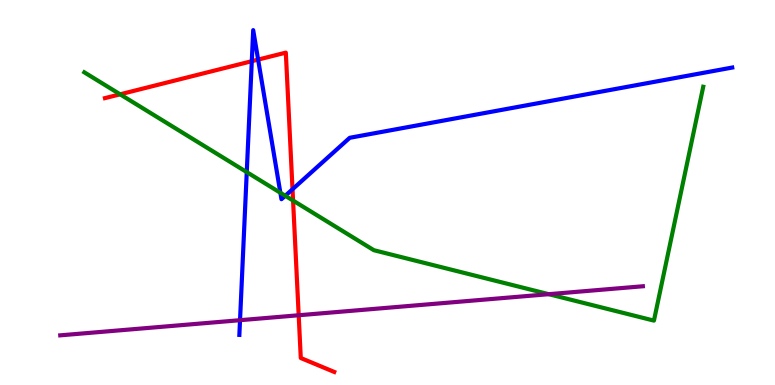[{'lines': ['blue', 'red'], 'intersections': [{'x': 3.25, 'y': 8.41}, {'x': 3.33, 'y': 8.45}, {'x': 3.77, 'y': 5.08}]}, {'lines': ['green', 'red'], 'intersections': [{'x': 1.55, 'y': 7.55}, {'x': 3.78, 'y': 4.79}]}, {'lines': ['purple', 'red'], 'intersections': [{'x': 3.85, 'y': 1.81}]}, {'lines': ['blue', 'green'], 'intersections': [{'x': 3.18, 'y': 5.53}, {'x': 3.62, 'y': 4.99}, {'x': 3.68, 'y': 4.91}]}, {'lines': ['blue', 'purple'], 'intersections': [{'x': 3.1, 'y': 1.68}]}, {'lines': ['green', 'purple'], 'intersections': [{'x': 7.08, 'y': 2.36}]}]